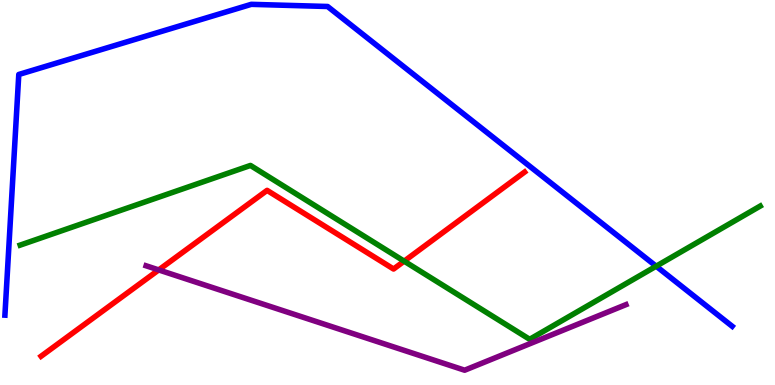[{'lines': ['blue', 'red'], 'intersections': []}, {'lines': ['green', 'red'], 'intersections': [{'x': 5.22, 'y': 3.22}]}, {'lines': ['purple', 'red'], 'intersections': [{'x': 2.05, 'y': 2.99}]}, {'lines': ['blue', 'green'], 'intersections': [{'x': 8.47, 'y': 3.09}]}, {'lines': ['blue', 'purple'], 'intersections': []}, {'lines': ['green', 'purple'], 'intersections': []}]